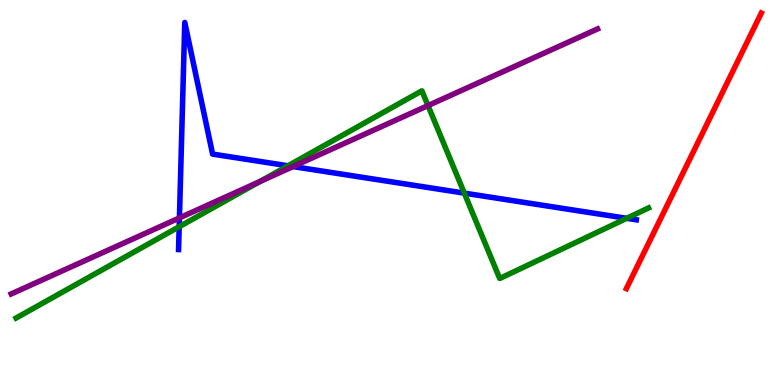[{'lines': ['blue', 'red'], 'intersections': []}, {'lines': ['green', 'red'], 'intersections': []}, {'lines': ['purple', 'red'], 'intersections': []}, {'lines': ['blue', 'green'], 'intersections': [{'x': 2.31, 'y': 4.11}, {'x': 3.72, 'y': 5.69}, {'x': 5.99, 'y': 4.98}, {'x': 8.09, 'y': 4.33}]}, {'lines': ['blue', 'purple'], 'intersections': [{'x': 2.32, 'y': 4.34}, {'x': 3.78, 'y': 5.67}]}, {'lines': ['green', 'purple'], 'intersections': [{'x': 3.35, 'y': 5.28}, {'x': 5.52, 'y': 7.26}]}]